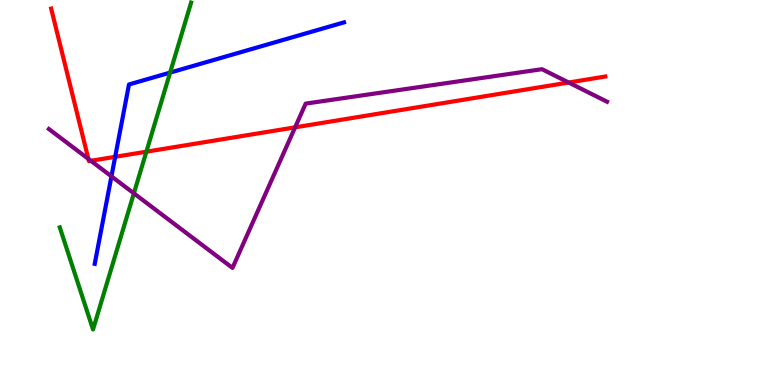[{'lines': ['blue', 'red'], 'intersections': [{'x': 1.49, 'y': 5.93}]}, {'lines': ['green', 'red'], 'intersections': [{'x': 1.89, 'y': 6.06}]}, {'lines': ['purple', 'red'], 'intersections': [{'x': 1.14, 'y': 5.87}, {'x': 1.17, 'y': 5.82}, {'x': 3.81, 'y': 6.69}, {'x': 7.34, 'y': 7.86}]}, {'lines': ['blue', 'green'], 'intersections': [{'x': 2.19, 'y': 8.11}]}, {'lines': ['blue', 'purple'], 'intersections': [{'x': 1.44, 'y': 5.42}]}, {'lines': ['green', 'purple'], 'intersections': [{'x': 1.73, 'y': 4.98}]}]